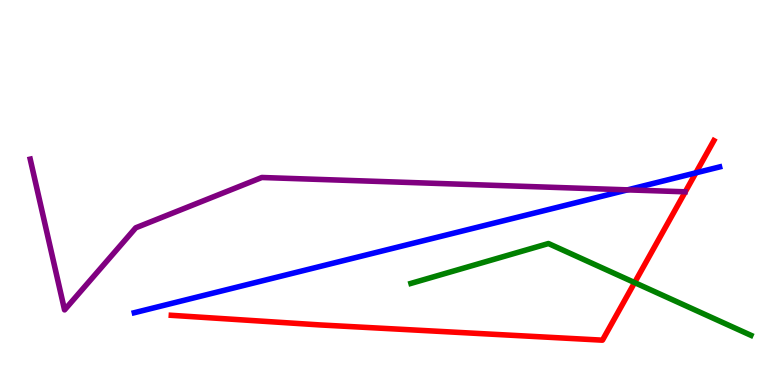[{'lines': ['blue', 'red'], 'intersections': [{'x': 8.98, 'y': 5.51}]}, {'lines': ['green', 'red'], 'intersections': [{'x': 8.19, 'y': 2.66}]}, {'lines': ['purple', 'red'], 'intersections': []}, {'lines': ['blue', 'green'], 'intersections': []}, {'lines': ['blue', 'purple'], 'intersections': [{'x': 8.1, 'y': 5.07}]}, {'lines': ['green', 'purple'], 'intersections': []}]